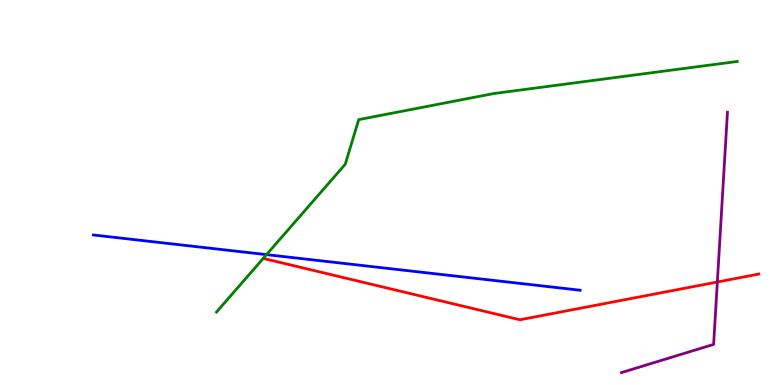[{'lines': ['blue', 'red'], 'intersections': []}, {'lines': ['green', 'red'], 'intersections': []}, {'lines': ['purple', 'red'], 'intersections': [{'x': 9.26, 'y': 2.68}]}, {'lines': ['blue', 'green'], 'intersections': [{'x': 3.44, 'y': 3.39}]}, {'lines': ['blue', 'purple'], 'intersections': []}, {'lines': ['green', 'purple'], 'intersections': []}]